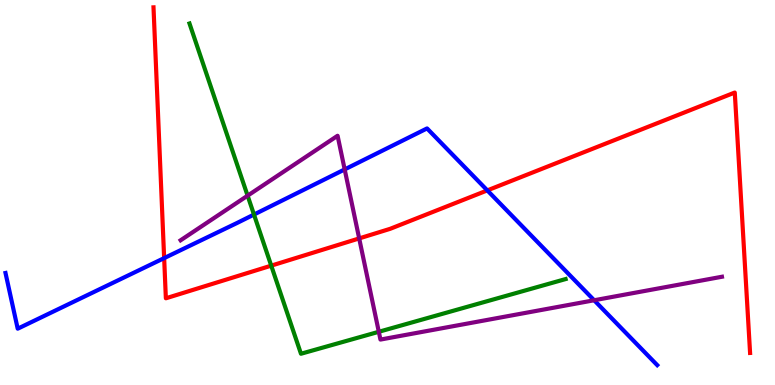[{'lines': ['blue', 'red'], 'intersections': [{'x': 2.12, 'y': 3.3}, {'x': 6.29, 'y': 5.05}]}, {'lines': ['green', 'red'], 'intersections': [{'x': 3.5, 'y': 3.1}]}, {'lines': ['purple', 'red'], 'intersections': [{'x': 4.63, 'y': 3.81}]}, {'lines': ['blue', 'green'], 'intersections': [{'x': 3.28, 'y': 4.43}]}, {'lines': ['blue', 'purple'], 'intersections': [{'x': 4.45, 'y': 5.6}, {'x': 7.67, 'y': 2.2}]}, {'lines': ['green', 'purple'], 'intersections': [{'x': 3.19, 'y': 4.92}, {'x': 4.89, 'y': 1.38}]}]